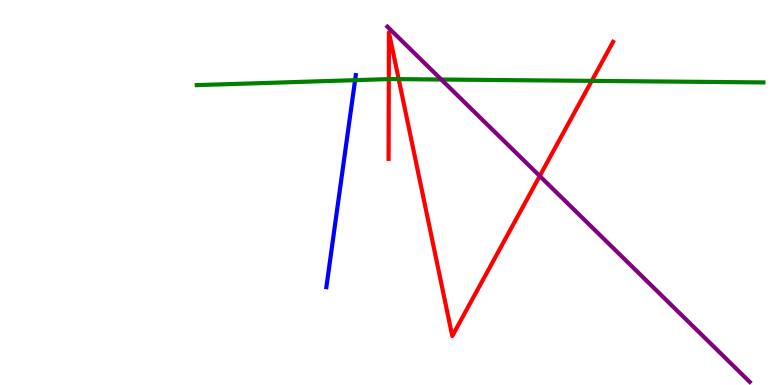[{'lines': ['blue', 'red'], 'intersections': []}, {'lines': ['green', 'red'], 'intersections': [{'x': 5.02, 'y': 7.95}, {'x': 5.14, 'y': 7.94}, {'x': 7.64, 'y': 7.9}]}, {'lines': ['purple', 'red'], 'intersections': [{'x': 6.96, 'y': 5.43}]}, {'lines': ['blue', 'green'], 'intersections': [{'x': 4.58, 'y': 7.92}]}, {'lines': ['blue', 'purple'], 'intersections': []}, {'lines': ['green', 'purple'], 'intersections': [{'x': 5.69, 'y': 7.93}]}]